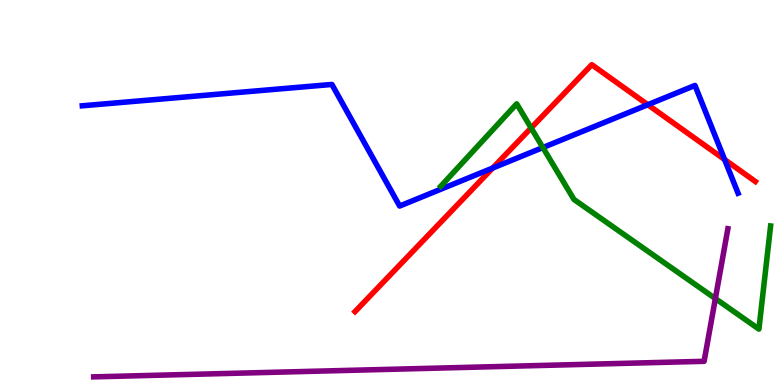[{'lines': ['blue', 'red'], 'intersections': [{'x': 6.36, 'y': 5.64}, {'x': 8.36, 'y': 7.28}, {'x': 9.35, 'y': 5.86}]}, {'lines': ['green', 'red'], 'intersections': [{'x': 6.85, 'y': 6.68}]}, {'lines': ['purple', 'red'], 'intersections': []}, {'lines': ['blue', 'green'], 'intersections': [{'x': 7.0, 'y': 6.17}]}, {'lines': ['blue', 'purple'], 'intersections': []}, {'lines': ['green', 'purple'], 'intersections': [{'x': 9.23, 'y': 2.25}]}]